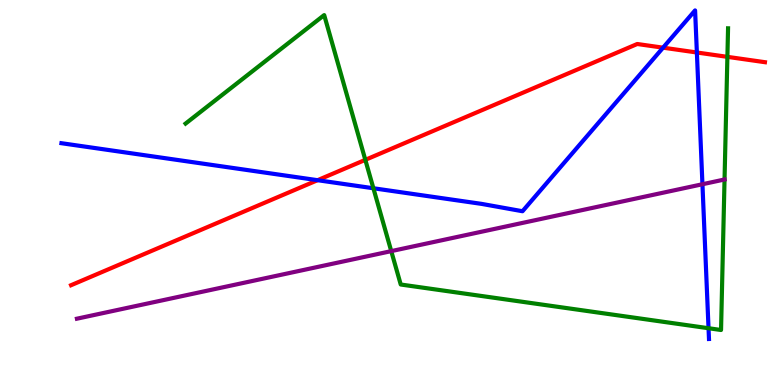[{'lines': ['blue', 'red'], 'intersections': [{'x': 4.1, 'y': 5.32}, {'x': 8.56, 'y': 8.76}, {'x': 8.99, 'y': 8.64}]}, {'lines': ['green', 'red'], 'intersections': [{'x': 4.71, 'y': 5.85}, {'x': 9.39, 'y': 8.52}]}, {'lines': ['purple', 'red'], 'intersections': []}, {'lines': ['blue', 'green'], 'intersections': [{'x': 4.82, 'y': 5.11}, {'x': 9.14, 'y': 1.47}]}, {'lines': ['blue', 'purple'], 'intersections': [{'x': 9.06, 'y': 5.21}]}, {'lines': ['green', 'purple'], 'intersections': [{'x': 5.05, 'y': 3.48}, {'x': 9.35, 'y': 5.34}]}]